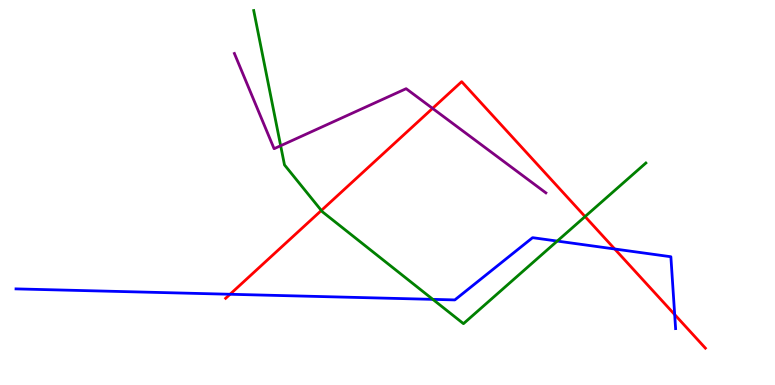[{'lines': ['blue', 'red'], 'intersections': [{'x': 2.97, 'y': 2.36}, {'x': 7.93, 'y': 3.53}, {'x': 8.71, 'y': 1.83}]}, {'lines': ['green', 'red'], 'intersections': [{'x': 4.15, 'y': 4.53}, {'x': 7.55, 'y': 4.37}]}, {'lines': ['purple', 'red'], 'intersections': [{'x': 5.58, 'y': 7.18}]}, {'lines': ['blue', 'green'], 'intersections': [{'x': 5.58, 'y': 2.22}, {'x': 7.19, 'y': 3.74}]}, {'lines': ['blue', 'purple'], 'intersections': []}, {'lines': ['green', 'purple'], 'intersections': [{'x': 3.62, 'y': 6.21}]}]